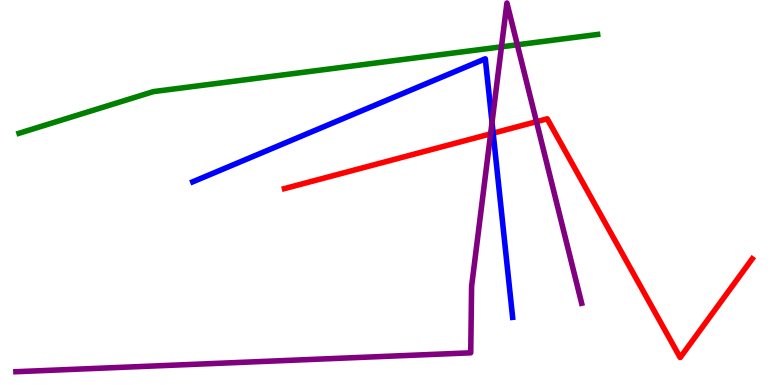[{'lines': ['blue', 'red'], 'intersections': [{'x': 6.36, 'y': 6.54}]}, {'lines': ['green', 'red'], 'intersections': []}, {'lines': ['purple', 'red'], 'intersections': [{'x': 6.33, 'y': 6.52}, {'x': 6.92, 'y': 6.84}]}, {'lines': ['blue', 'green'], 'intersections': []}, {'lines': ['blue', 'purple'], 'intersections': [{'x': 6.35, 'y': 6.82}]}, {'lines': ['green', 'purple'], 'intersections': [{'x': 6.47, 'y': 8.78}, {'x': 6.68, 'y': 8.84}]}]